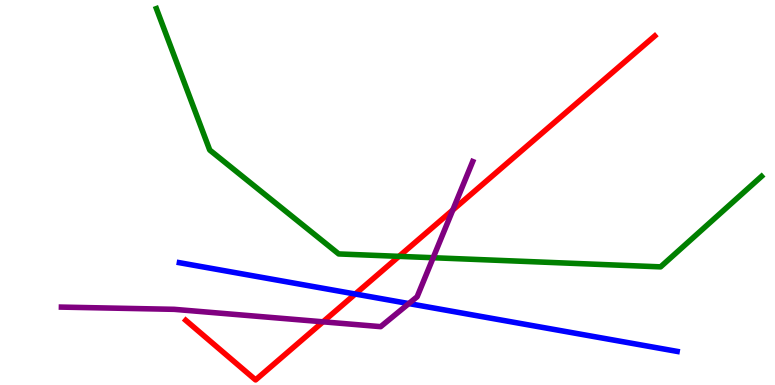[{'lines': ['blue', 'red'], 'intersections': [{'x': 4.58, 'y': 2.36}]}, {'lines': ['green', 'red'], 'intersections': [{'x': 5.15, 'y': 3.34}]}, {'lines': ['purple', 'red'], 'intersections': [{'x': 4.17, 'y': 1.64}, {'x': 5.84, 'y': 4.55}]}, {'lines': ['blue', 'green'], 'intersections': []}, {'lines': ['blue', 'purple'], 'intersections': [{'x': 5.28, 'y': 2.11}]}, {'lines': ['green', 'purple'], 'intersections': [{'x': 5.59, 'y': 3.31}]}]